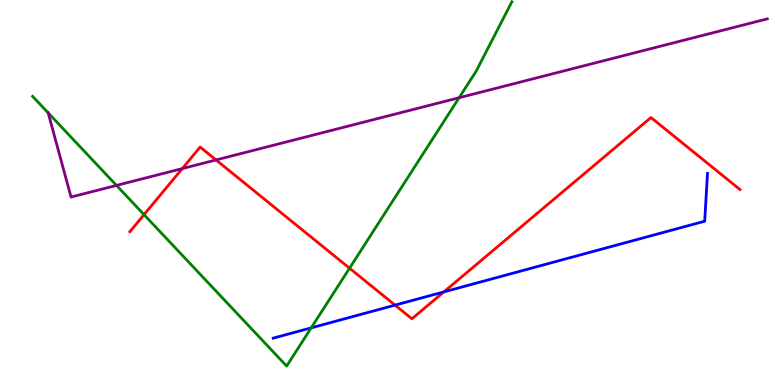[{'lines': ['blue', 'red'], 'intersections': [{'x': 5.1, 'y': 2.07}, {'x': 5.73, 'y': 2.42}]}, {'lines': ['green', 'red'], 'intersections': [{'x': 1.86, 'y': 4.42}, {'x': 4.51, 'y': 3.03}]}, {'lines': ['purple', 'red'], 'intersections': [{'x': 2.35, 'y': 5.62}, {'x': 2.79, 'y': 5.85}]}, {'lines': ['blue', 'green'], 'intersections': [{'x': 4.02, 'y': 1.48}]}, {'lines': ['blue', 'purple'], 'intersections': []}, {'lines': ['green', 'purple'], 'intersections': [{'x': 0.622, 'y': 7.07}, {'x': 1.5, 'y': 5.18}, {'x': 5.92, 'y': 7.46}]}]